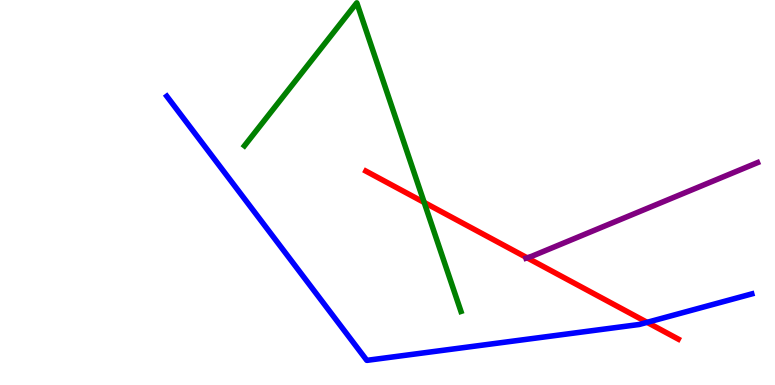[{'lines': ['blue', 'red'], 'intersections': [{'x': 8.35, 'y': 1.63}]}, {'lines': ['green', 'red'], 'intersections': [{'x': 5.47, 'y': 4.74}]}, {'lines': ['purple', 'red'], 'intersections': [{'x': 6.8, 'y': 3.3}]}, {'lines': ['blue', 'green'], 'intersections': []}, {'lines': ['blue', 'purple'], 'intersections': []}, {'lines': ['green', 'purple'], 'intersections': []}]